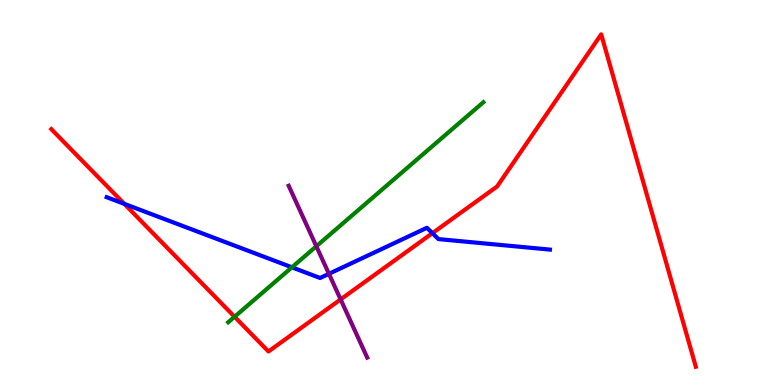[{'lines': ['blue', 'red'], 'intersections': [{'x': 1.6, 'y': 4.7}, {'x': 5.58, 'y': 3.94}]}, {'lines': ['green', 'red'], 'intersections': [{'x': 3.03, 'y': 1.77}]}, {'lines': ['purple', 'red'], 'intersections': [{'x': 4.4, 'y': 2.22}]}, {'lines': ['blue', 'green'], 'intersections': [{'x': 3.77, 'y': 3.06}]}, {'lines': ['blue', 'purple'], 'intersections': [{'x': 4.24, 'y': 2.89}]}, {'lines': ['green', 'purple'], 'intersections': [{'x': 4.08, 'y': 3.6}]}]